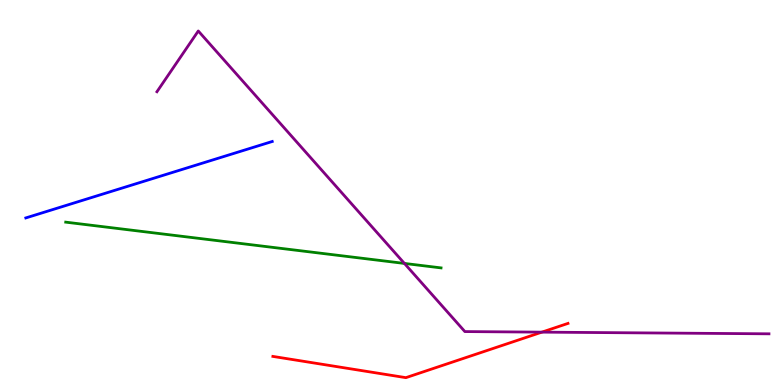[{'lines': ['blue', 'red'], 'intersections': []}, {'lines': ['green', 'red'], 'intersections': []}, {'lines': ['purple', 'red'], 'intersections': [{'x': 6.99, 'y': 1.37}]}, {'lines': ['blue', 'green'], 'intersections': []}, {'lines': ['blue', 'purple'], 'intersections': []}, {'lines': ['green', 'purple'], 'intersections': [{'x': 5.22, 'y': 3.16}]}]